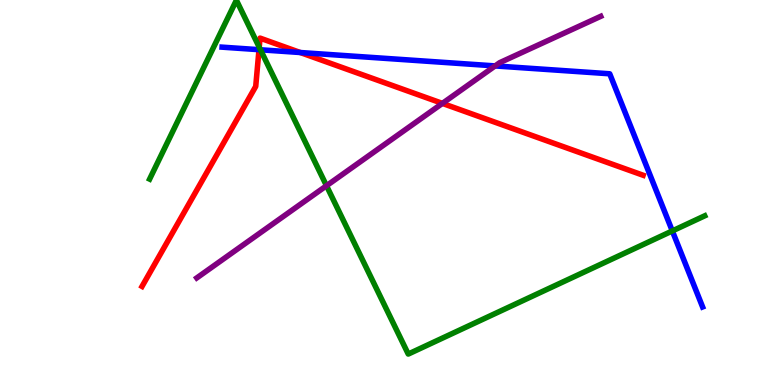[{'lines': ['blue', 'red'], 'intersections': [{'x': 3.34, 'y': 8.71}, {'x': 3.87, 'y': 8.64}]}, {'lines': ['green', 'red'], 'intersections': [{'x': 3.34, 'y': 8.77}]}, {'lines': ['purple', 'red'], 'intersections': [{'x': 5.71, 'y': 7.31}]}, {'lines': ['blue', 'green'], 'intersections': [{'x': 3.36, 'y': 8.71}, {'x': 8.68, 'y': 4.0}]}, {'lines': ['blue', 'purple'], 'intersections': [{'x': 6.39, 'y': 8.29}]}, {'lines': ['green', 'purple'], 'intersections': [{'x': 4.21, 'y': 5.18}]}]